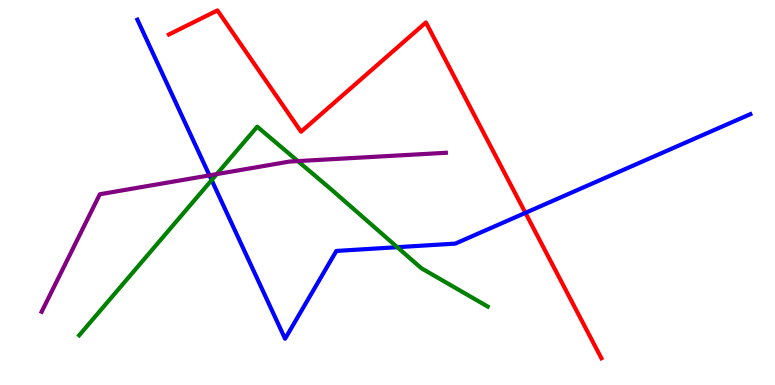[{'lines': ['blue', 'red'], 'intersections': [{'x': 6.78, 'y': 4.47}]}, {'lines': ['green', 'red'], 'intersections': []}, {'lines': ['purple', 'red'], 'intersections': []}, {'lines': ['blue', 'green'], 'intersections': [{'x': 2.73, 'y': 5.32}, {'x': 5.13, 'y': 3.58}]}, {'lines': ['blue', 'purple'], 'intersections': [{'x': 2.7, 'y': 5.45}]}, {'lines': ['green', 'purple'], 'intersections': [{'x': 2.8, 'y': 5.48}, {'x': 3.84, 'y': 5.82}]}]